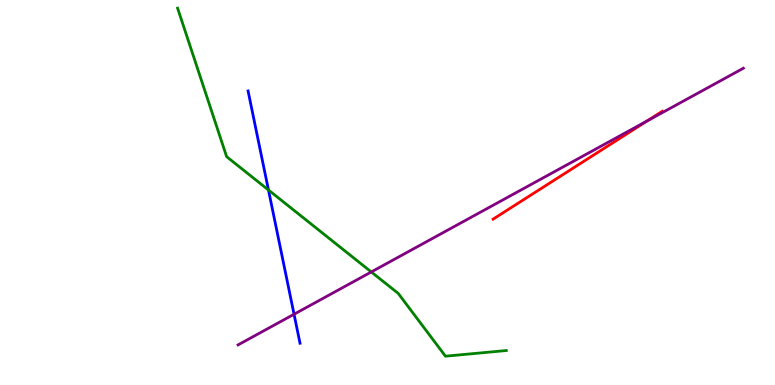[{'lines': ['blue', 'red'], 'intersections': []}, {'lines': ['green', 'red'], 'intersections': []}, {'lines': ['purple', 'red'], 'intersections': [{'x': 8.35, 'y': 6.86}]}, {'lines': ['blue', 'green'], 'intersections': [{'x': 3.46, 'y': 5.06}]}, {'lines': ['blue', 'purple'], 'intersections': [{'x': 3.79, 'y': 1.84}]}, {'lines': ['green', 'purple'], 'intersections': [{'x': 4.79, 'y': 2.94}]}]